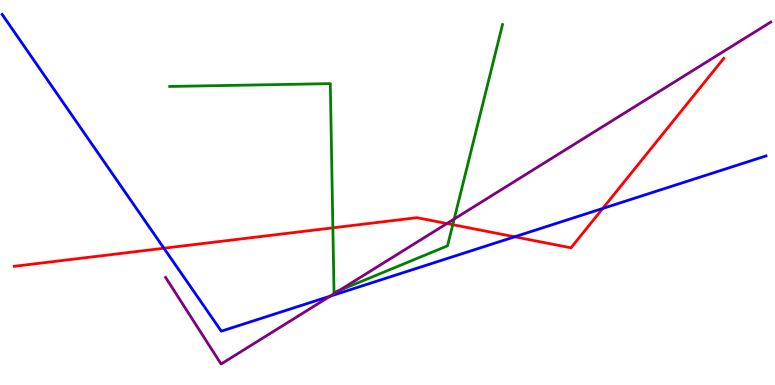[{'lines': ['blue', 'red'], 'intersections': [{'x': 2.12, 'y': 3.55}, {'x': 6.64, 'y': 3.85}, {'x': 7.78, 'y': 4.59}]}, {'lines': ['green', 'red'], 'intersections': [{'x': 4.3, 'y': 4.08}, {'x': 5.84, 'y': 4.16}]}, {'lines': ['purple', 'red'], 'intersections': [{'x': 5.77, 'y': 4.19}]}, {'lines': ['blue', 'green'], 'intersections': []}, {'lines': ['blue', 'purple'], 'intersections': [{'x': 4.26, 'y': 2.31}]}, {'lines': ['green', 'purple'], 'intersections': [{'x': 4.37, 'y': 2.45}, {'x': 5.86, 'y': 4.31}]}]